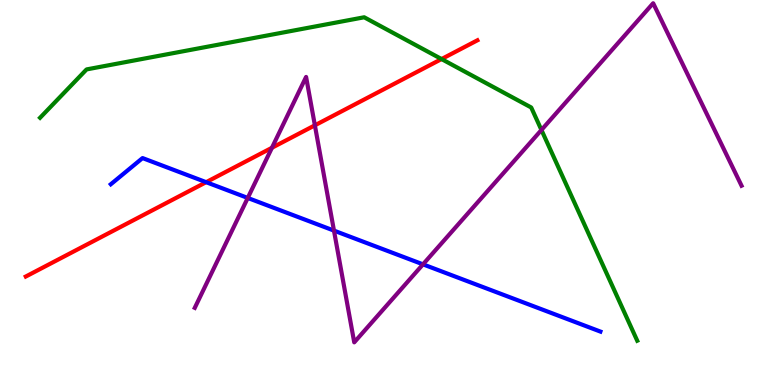[{'lines': ['blue', 'red'], 'intersections': [{'x': 2.66, 'y': 5.27}]}, {'lines': ['green', 'red'], 'intersections': [{'x': 5.7, 'y': 8.47}]}, {'lines': ['purple', 'red'], 'intersections': [{'x': 3.51, 'y': 6.16}, {'x': 4.06, 'y': 6.75}]}, {'lines': ['blue', 'green'], 'intersections': []}, {'lines': ['blue', 'purple'], 'intersections': [{'x': 3.2, 'y': 4.86}, {'x': 4.31, 'y': 4.01}, {'x': 5.46, 'y': 3.13}]}, {'lines': ['green', 'purple'], 'intersections': [{'x': 6.99, 'y': 6.62}]}]